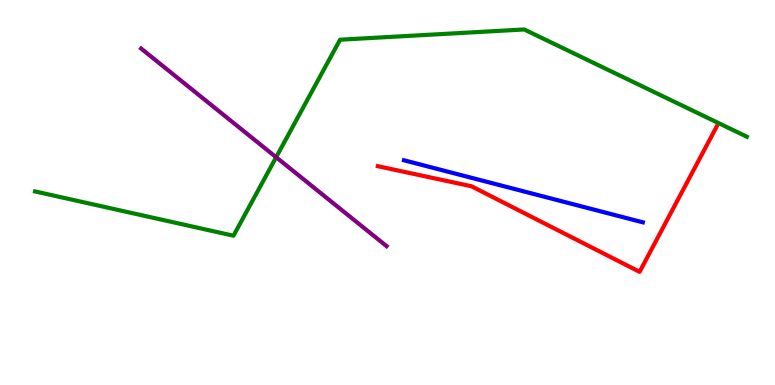[{'lines': ['blue', 'red'], 'intersections': []}, {'lines': ['green', 'red'], 'intersections': []}, {'lines': ['purple', 'red'], 'intersections': []}, {'lines': ['blue', 'green'], 'intersections': []}, {'lines': ['blue', 'purple'], 'intersections': []}, {'lines': ['green', 'purple'], 'intersections': [{'x': 3.56, 'y': 5.92}]}]